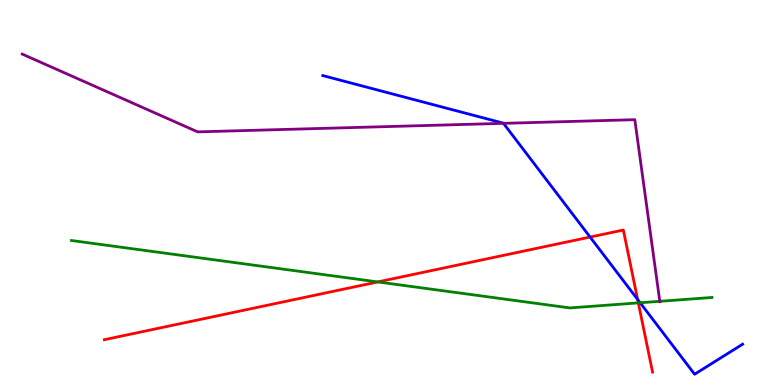[{'lines': ['blue', 'red'], 'intersections': [{'x': 7.61, 'y': 3.84}, {'x': 8.23, 'y': 2.22}]}, {'lines': ['green', 'red'], 'intersections': [{'x': 4.87, 'y': 2.68}, {'x': 8.24, 'y': 2.13}]}, {'lines': ['purple', 'red'], 'intersections': []}, {'lines': ['blue', 'green'], 'intersections': [{'x': 8.26, 'y': 2.14}]}, {'lines': ['blue', 'purple'], 'intersections': [{'x': 6.5, 'y': 6.8}]}, {'lines': ['green', 'purple'], 'intersections': [{'x': 8.51, 'y': 2.17}]}]